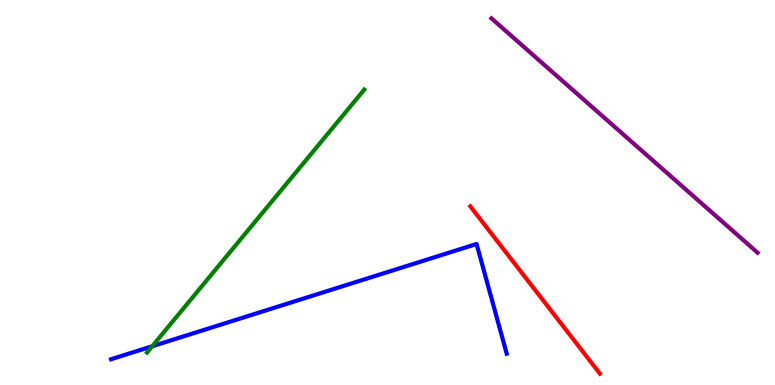[{'lines': ['blue', 'red'], 'intersections': []}, {'lines': ['green', 'red'], 'intersections': []}, {'lines': ['purple', 'red'], 'intersections': []}, {'lines': ['blue', 'green'], 'intersections': [{'x': 1.96, 'y': 1.01}]}, {'lines': ['blue', 'purple'], 'intersections': []}, {'lines': ['green', 'purple'], 'intersections': []}]